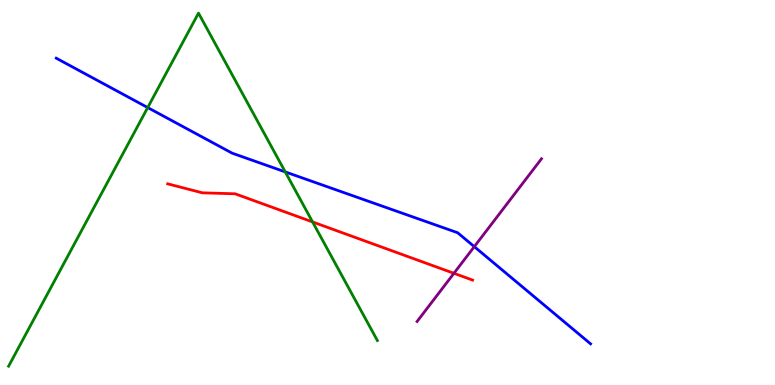[{'lines': ['blue', 'red'], 'intersections': []}, {'lines': ['green', 'red'], 'intersections': [{'x': 4.03, 'y': 4.24}]}, {'lines': ['purple', 'red'], 'intersections': [{'x': 5.86, 'y': 2.9}]}, {'lines': ['blue', 'green'], 'intersections': [{'x': 1.91, 'y': 7.21}, {'x': 3.68, 'y': 5.53}]}, {'lines': ['blue', 'purple'], 'intersections': [{'x': 6.12, 'y': 3.59}]}, {'lines': ['green', 'purple'], 'intersections': []}]